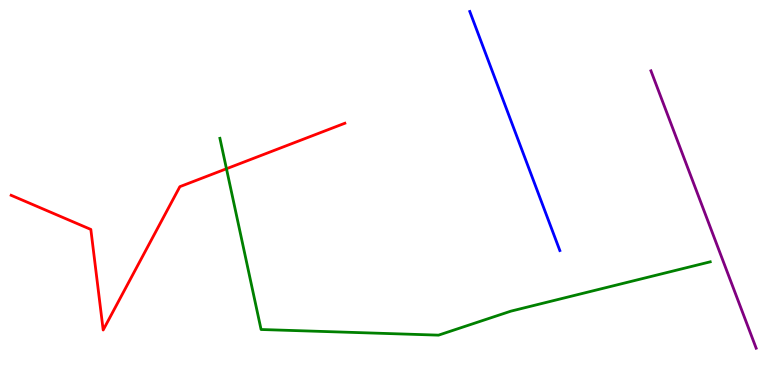[{'lines': ['blue', 'red'], 'intersections': []}, {'lines': ['green', 'red'], 'intersections': [{'x': 2.92, 'y': 5.62}]}, {'lines': ['purple', 'red'], 'intersections': []}, {'lines': ['blue', 'green'], 'intersections': []}, {'lines': ['blue', 'purple'], 'intersections': []}, {'lines': ['green', 'purple'], 'intersections': []}]